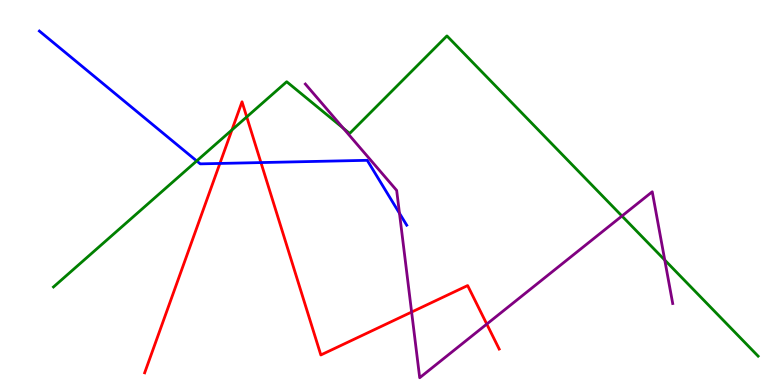[{'lines': ['blue', 'red'], 'intersections': [{'x': 2.84, 'y': 5.75}, {'x': 3.37, 'y': 5.78}]}, {'lines': ['green', 'red'], 'intersections': [{'x': 2.99, 'y': 6.62}, {'x': 3.18, 'y': 6.96}]}, {'lines': ['purple', 'red'], 'intersections': [{'x': 5.31, 'y': 1.89}, {'x': 6.28, 'y': 1.58}]}, {'lines': ['blue', 'green'], 'intersections': [{'x': 2.54, 'y': 5.82}]}, {'lines': ['blue', 'purple'], 'intersections': [{'x': 5.15, 'y': 4.46}]}, {'lines': ['green', 'purple'], 'intersections': [{'x': 4.43, 'y': 6.67}, {'x': 8.03, 'y': 4.39}, {'x': 8.58, 'y': 3.25}]}]